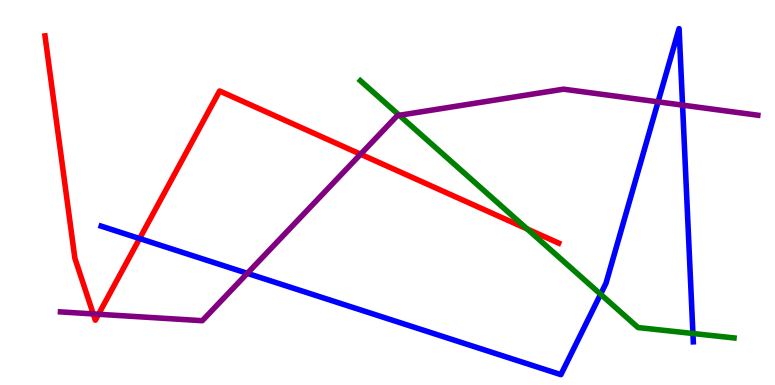[{'lines': ['blue', 'red'], 'intersections': [{'x': 1.8, 'y': 3.8}]}, {'lines': ['green', 'red'], 'intersections': [{'x': 6.8, 'y': 4.05}]}, {'lines': ['purple', 'red'], 'intersections': [{'x': 1.2, 'y': 1.85}, {'x': 1.27, 'y': 1.84}, {'x': 4.65, 'y': 5.99}]}, {'lines': ['blue', 'green'], 'intersections': [{'x': 7.75, 'y': 2.36}, {'x': 8.94, 'y': 1.34}]}, {'lines': ['blue', 'purple'], 'intersections': [{'x': 3.19, 'y': 2.9}, {'x': 8.49, 'y': 7.35}, {'x': 8.81, 'y': 7.27}]}, {'lines': ['green', 'purple'], 'intersections': [{'x': 5.15, 'y': 7.01}]}]